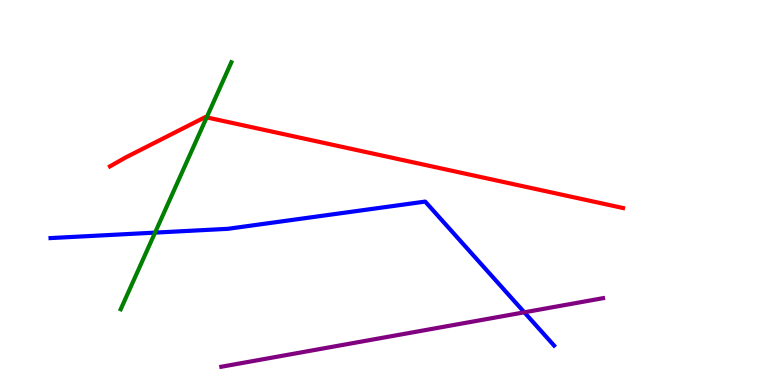[{'lines': ['blue', 'red'], 'intersections': []}, {'lines': ['green', 'red'], 'intersections': [{'x': 2.67, 'y': 6.95}]}, {'lines': ['purple', 'red'], 'intersections': []}, {'lines': ['blue', 'green'], 'intersections': [{'x': 2.0, 'y': 3.96}]}, {'lines': ['blue', 'purple'], 'intersections': [{'x': 6.77, 'y': 1.89}]}, {'lines': ['green', 'purple'], 'intersections': []}]